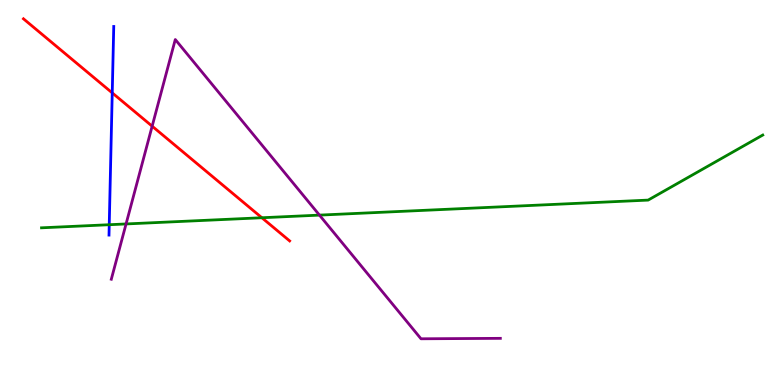[{'lines': ['blue', 'red'], 'intersections': [{'x': 1.45, 'y': 7.59}]}, {'lines': ['green', 'red'], 'intersections': [{'x': 3.38, 'y': 4.34}]}, {'lines': ['purple', 'red'], 'intersections': [{'x': 1.96, 'y': 6.72}]}, {'lines': ['blue', 'green'], 'intersections': [{'x': 1.41, 'y': 4.16}]}, {'lines': ['blue', 'purple'], 'intersections': []}, {'lines': ['green', 'purple'], 'intersections': [{'x': 1.63, 'y': 4.18}, {'x': 4.12, 'y': 4.41}]}]